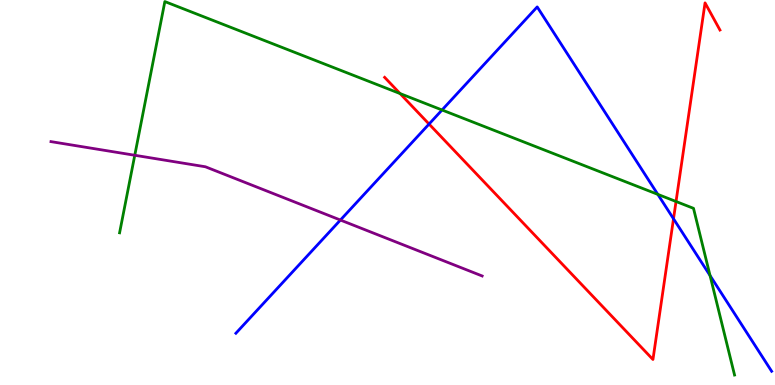[{'lines': ['blue', 'red'], 'intersections': [{'x': 5.54, 'y': 6.78}, {'x': 8.69, 'y': 4.32}]}, {'lines': ['green', 'red'], 'intersections': [{'x': 5.16, 'y': 7.57}, {'x': 8.72, 'y': 4.77}]}, {'lines': ['purple', 'red'], 'intersections': []}, {'lines': ['blue', 'green'], 'intersections': [{'x': 5.7, 'y': 7.14}, {'x': 8.49, 'y': 4.95}, {'x': 9.16, 'y': 2.84}]}, {'lines': ['blue', 'purple'], 'intersections': [{'x': 4.39, 'y': 4.28}]}, {'lines': ['green', 'purple'], 'intersections': [{'x': 1.74, 'y': 5.97}]}]